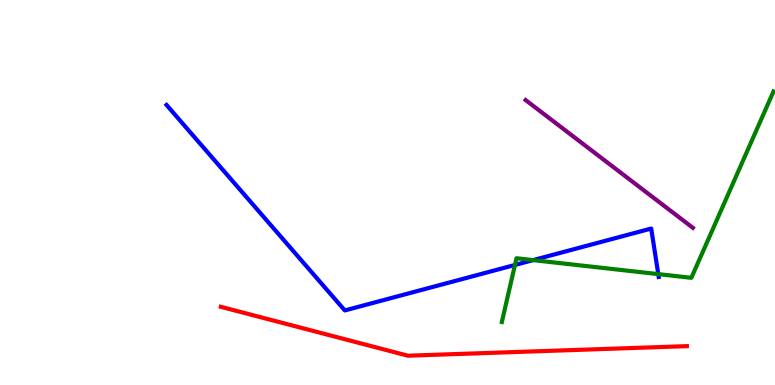[{'lines': ['blue', 'red'], 'intersections': []}, {'lines': ['green', 'red'], 'intersections': []}, {'lines': ['purple', 'red'], 'intersections': []}, {'lines': ['blue', 'green'], 'intersections': [{'x': 6.64, 'y': 3.12}, {'x': 6.88, 'y': 3.24}, {'x': 8.49, 'y': 2.88}]}, {'lines': ['blue', 'purple'], 'intersections': []}, {'lines': ['green', 'purple'], 'intersections': []}]